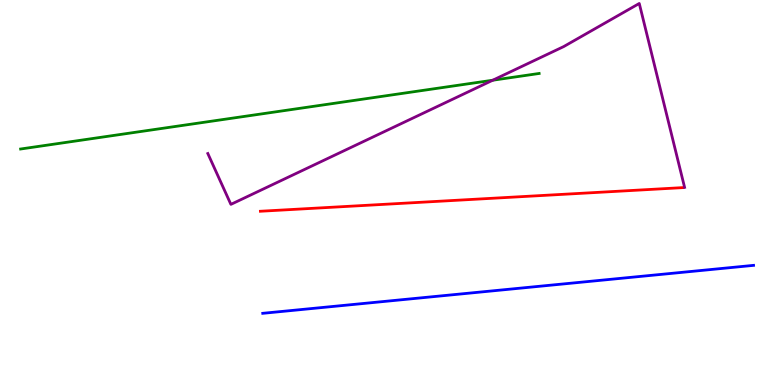[{'lines': ['blue', 'red'], 'intersections': []}, {'lines': ['green', 'red'], 'intersections': []}, {'lines': ['purple', 'red'], 'intersections': []}, {'lines': ['blue', 'green'], 'intersections': []}, {'lines': ['blue', 'purple'], 'intersections': []}, {'lines': ['green', 'purple'], 'intersections': [{'x': 6.36, 'y': 7.92}]}]